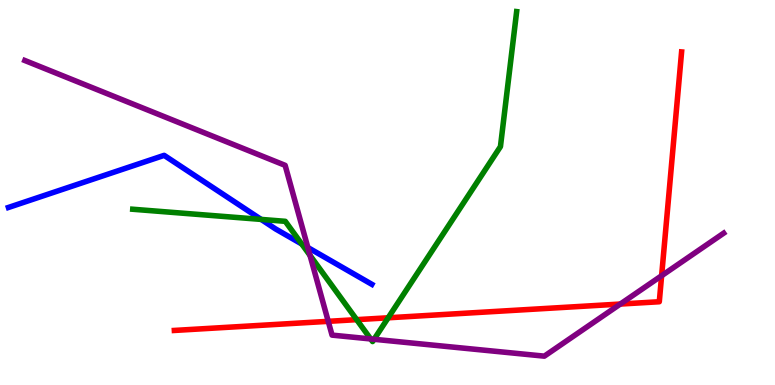[{'lines': ['blue', 'red'], 'intersections': []}, {'lines': ['green', 'red'], 'intersections': [{'x': 4.6, 'y': 1.7}, {'x': 5.01, 'y': 1.75}]}, {'lines': ['purple', 'red'], 'intersections': [{'x': 4.24, 'y': 1.65}, {'x': 8.0, 'y': 2.1}, {'x': 8.54, 'y': 2.84}]}, {'lines': ['blue', 'green'], 'intersections': [{'x': 3.37, 'y': 4.3}, {'x': 3.89, 'y': 3.66}]}, {'lines': ['blue', 'purple'], 'intersections': [{'x': 3.97, 'y': 3.57}]}, {'lines': ['green', 'purple'], 'intersections': [{'x': 4.0, 'y': 3.37}, {'x': 4.78, 'y': 1.2}, {'x': 4.83, 'y': 1.19}]}]